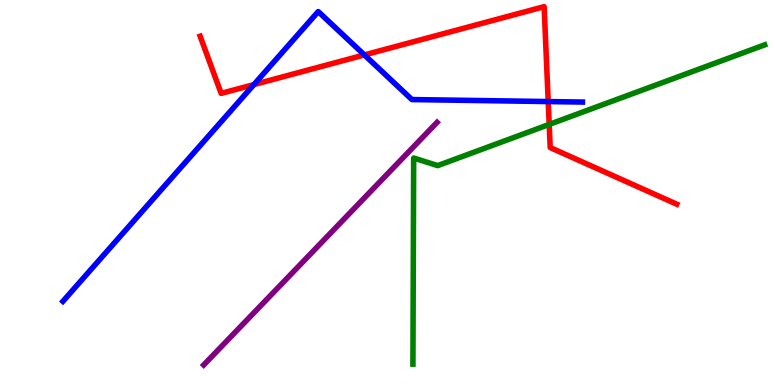[{'lines': ['blue', 'red'], 'intersections': [{'x': 3.28, 'y': 7.8}, {'x': 4.7, 'y': 8.57}, {'x': 7.07, 'y': 7.36}]}, {'lines': ['green', 'red'], 'intersections': [{'x': 7.09, 'y': 6.77}]}, {'lines': ['purple', 'red'], 'intersections': []}, {'lines': ['blue', 'green'], 'intersections': []}, {'lines': ['blue', 'purple'], 'intersections': []}, {'lines': ['green', 'purple'], 'intersections': []}]